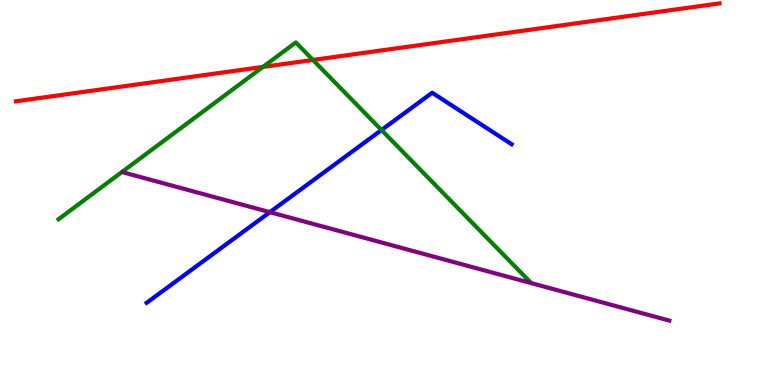[{'lines': ['blue', 'red'], 'intersections': []}, {'lines': ['green', 'red'], 'intersections': [{'x': 3.39, 'y': 8.26}, {'x': 4.04, 'y': 8.44}]}, {'lines': ['purple', 'red'], 'intersections': []}, {'lines': ['blue', 'green'], 'intersections': [{'x': 4.92, 'y': 6.62}]}, {'lines': ['blue', 'purple'], 'intersections': [{'x': 3.48, 'y': 4.49}]}, {'lines': ['green', 'purple'], 'intersections': []}]